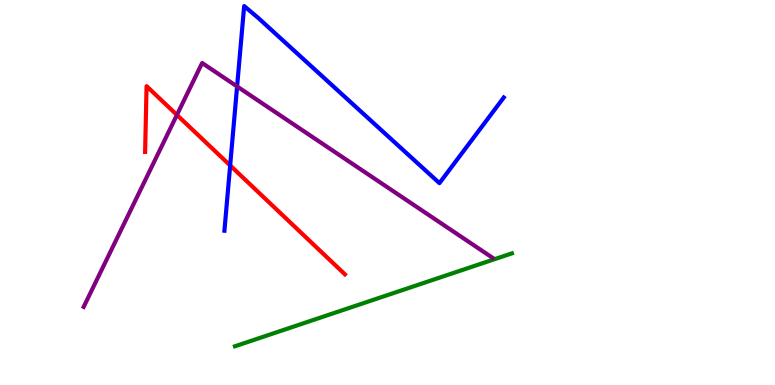[{'lines': ['blue', 'red'], 'intersections': [{'x': 2.97, 'y': 5.7}]}, {'lines': ['green', 'red'], 'intersections': []}, {'lines': ['purple', 'red'], 'intersections': [{'x': 2.28, 'y': 7.01}]}, {'lines': ['blue', 'green'], 'intersections': []}, {'lines': ['blue', 'purple'], 'intersections': [{'x': 3.06, 'y': 7.75}]}, {'lines': ['green', 'purple'], 'intersections': []}]